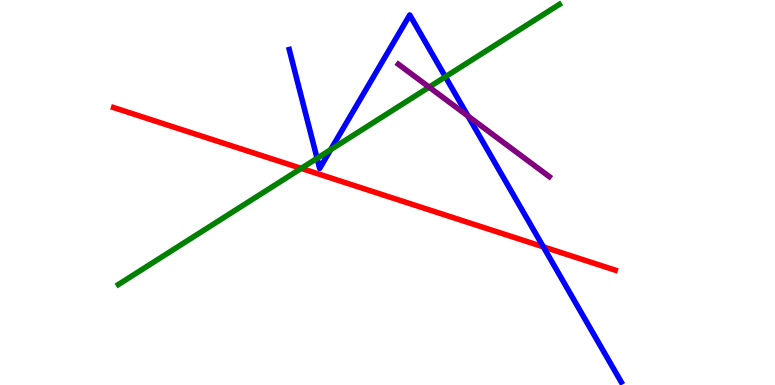[{'lines': ['blue', 'red'], 'intersections': [{'x': 7.01, 'y': 3.59}]}, {'lines': ['green', 'red'], 'intersections': [{'x': 3.89, 'y': 5.63}]}, {'lines': ['purple', 'red'], 'intersections': []}, {'lines': ['blue', 'green'], 'intersections': [{'x': 4.09, 'y': 5.89}, {'x': 4.27, 'y': 6.11}, {'x': 5.75, 'y': 8.01}]}, {'lines': ['blue', 'purple'], 'intersections': [{'x': 6.04, 'y': 6.98}]}, {'lines': ['green', 'purple'], 'intersections': [{'x': 5.54, 'y': 7.74}]}]